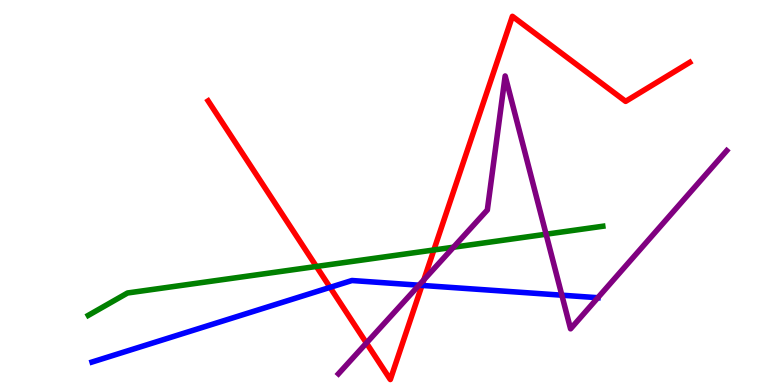[{'lines': ['blue', 'red'], 'intersections': [{'x': 4.26, 'y': 2.54}, {'x': 5.44, 'y': 2.59}]}, {'lines': ['green', 'red'], 'intersections': [{'x': 4.08, 'y': 3.08}, {'x': 5.6, 'y': 3.51}]}, {'lines': ['purple', 'red'], 'intersections': [{'x': 4.73, 'y': 1.09}, {'x': 5.47, 'y': 2.73}]}, {'lines': ['blue', 'green'], 'intersections': []}, {'lines': ['blue', 'purple'], 'intersections': [{'x': 5.41, 'y': 2.59}, {'x': 7.25, 'y': 2.33}, {'x': 7.71, 'y': 2.27}]}, {'lines': ['green', 'purple'], 'intersections': [{'x': 5.85, 'y': 3.58}, {'x': 7.05, 'y': 3.92}]}]